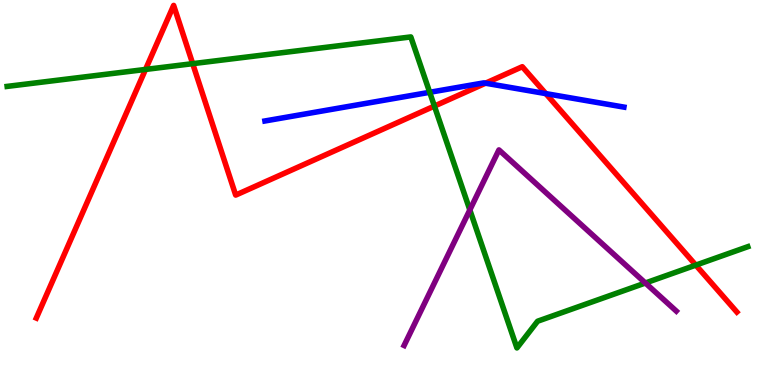[{'lines': ['blue', 'red'], 'intersections': [{'x': 6.26, 'y': 7.84}, {'x': 7.04, 'y': 7.57}]}, {'lines': ['green', 'red'], 'intersections': [{'x': 1.88, 'y': 8.2}, {'x': 2.49, 'y': 8.35}, {'x': 5.61, 'y': 7.24}, {'x': 8.98, 'y': 3.11}]}, {'lines': ['purple', 'red'], 'intersections': []}, {'lines': ['blue', 'green'], 'intersections': [{'x': 5.54, 'y': 7.6}]}, {'lines': ['blue', 'purple'], 'intersections': []}, {'lines': ['green', 'purple'], 'intersections': [{'x': 6.06, 'y': 4.55}, {'x': 8.33, 'y': 2.65}]}]